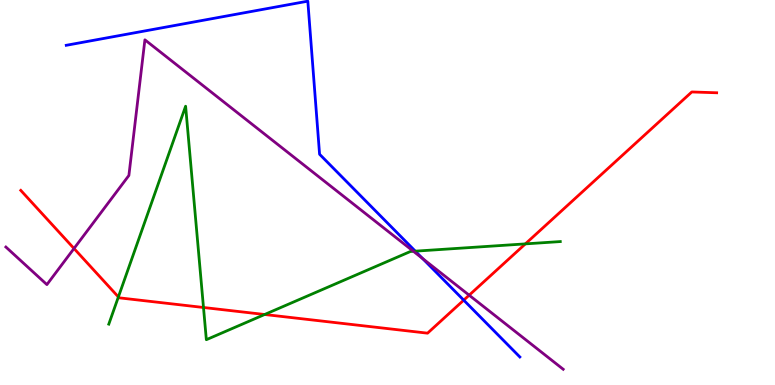[{'lines': ['blue', 'red'], 'intersections': [{'x': 5.98, 'y': 2.2}]}, {'lines': ['green', 'red'], 'intersections': [{'x': 1.53, 'y': 2.29}, {'x': 2.63, 'y': 2.01}, {'x': 3.41, 'y': 1.83}, {'x': 6.78, 'y': 3.67}]}, {'lines': ['purple', 'red'], 'intersections': [{'x': 0.955, 'y': 3.55}, {'x': 6.05, 'y': 2.33}]}, {'lines': ['blue', 'green'], 'intersections': [{'x': 5.36, 'y': 3.48}]}, {'lines': ['blue', 'purple'], 'intersections': [{'x': 5.45, 'y': 3.29}]}, {'lines': ['green', 'purple'], 'intersections': [{'x': 5.33, 'y': 3.47}]}]